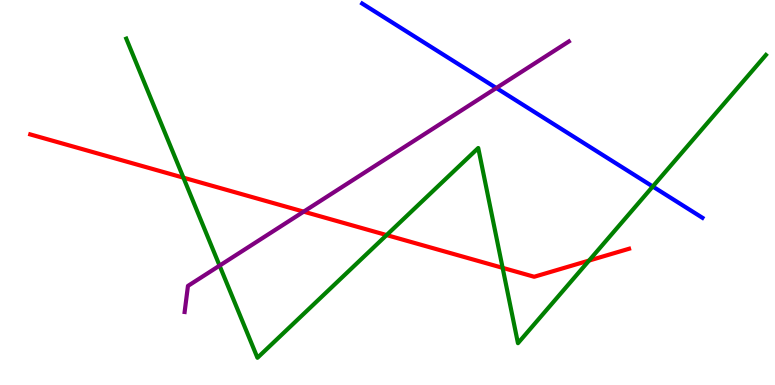[{'lines': ['blue', 'red'], 'intersections': []}, {'lines': ['green', 'red'], 'intersections': [{'x': 2.37, 'y': 5.38}, {'x': 4.99, 'y': 3.89}, {'x': 6.49, 'y': 3.04}, {'x': 7.6, 'y': 3.23}]}, {'lines': ['purple', 'red'], 'intersections': [{'x': 3.92, 'y': 4.5}]}, {'lines': ['blue', 'green'], 'intersections': [{'x': 8.42, 'y': 5.16}]}, {'lines': ['blue', 'purple'], 'intersections': [{'x': 6.4, 'y': 7.71}]}, {'lines': ['green', 'purple'], 'intersections': [{'x': 2.83, 'y': 3.1}]}]